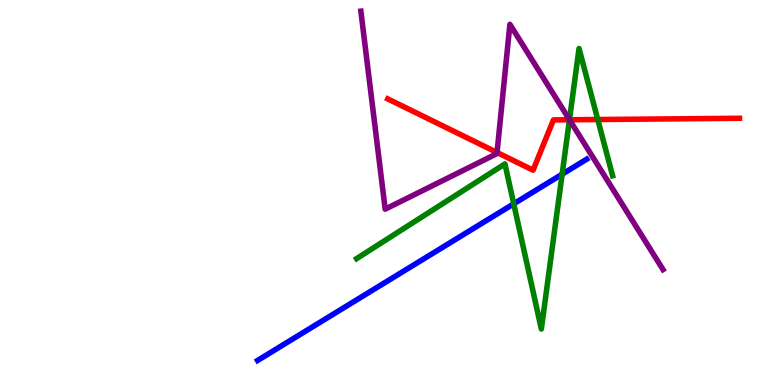[{'lines': ['blue', 'red'], 'intersections': []}, {'lines': ['green', 'red'], 'intersections': [{'x': 7.35, 'y': 6.89}, {'x': 7.71, 'y': 6.9}]}, {'lines': ['purple', 'red'], 'intersections': [{'x': 6.41, 'y': 6.04}, {'x': 7.35, 'y': 6.89}]}, {'lines': ['blue', 'green'], 'intersections': [{'x': 6.63, 'y': 4.71}, {'x': 7.25, 'y': 5.47}]}, {'lines': ['blue', 'purple'], 'intersections': []}, {'lines': ['green', 'purple'], 'intersections': [{'x': 7.35, 'y': 6.89}]}]